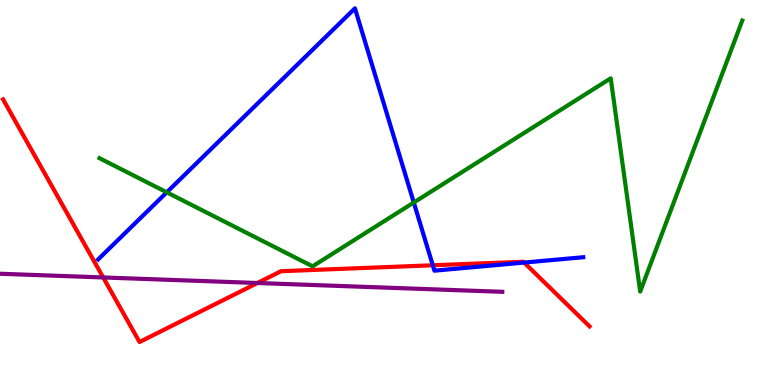[{'lines': ['blue', 'red'], 'intersections': [{'x': 5.58, 'y': 3.11}, {'x': 6.76, 'y': 3.18}]}, {'lines': ['green', 'red'], 'intersections': []}, {'lines': ['purple', 'red'], 'intersections': [{'x': 1.33, 'y': 2.79}, {'x': 3.32, 'y': 2.65}]}, {'lines': ['blue', 'green'], 'intersections': [{'x': 2.15, 'y': 5.0}, {'x': 5.34, 'y': 4.74}]}, {'lines': ['blue', 'purple'], 'intersections': []}, {'lines': ['green', 'purple'], 'intersections': []}]